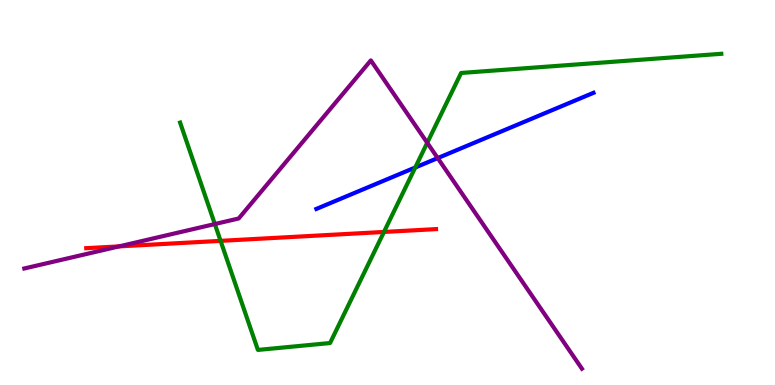[{'lines': ['blue', 'red'], 'intersections': []}, {'lines': ['green', 'red'], 'intersections': [{'x': 2.85, 'y': 3.74}, {'x': 4.95, 'y': 3.98}]}, {'lines': ['purple', 'red'], 'intersections': [{'x': 1.54, 'y': 3.6}]}, {'lines': ['blue', 'green'], 'intersections': [{'x': 5.36, 'y': 5.65}]}, {'lines': ['blue', 'purple'], 'intersections': [{'x': 5.65, 'y': 5.89}]}, {'lines': ['green', 'purple'], 'intersections': [{'x': 2.77, 'y': 4.18}, {'x': 5.51, 'y': 6.29}]}]